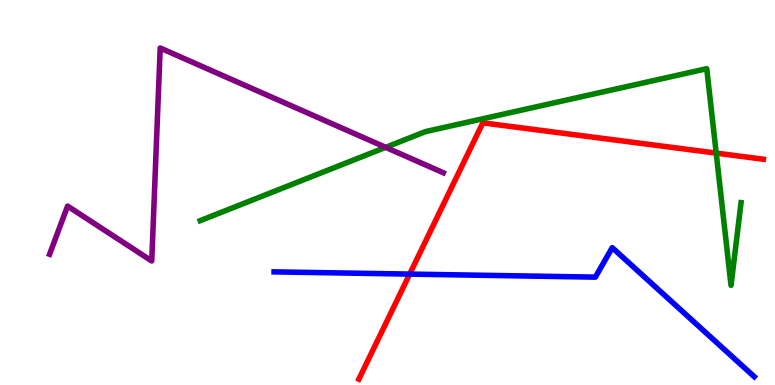[{'lines': ['blue', 'red'], 'intersections': [{'x': 5.29, 'y': 2.88}]}, {'lines': ['green', 'red'], 'intersections': [{'x': 9.24, 'y': 6.02}]}, {'lines': ['purple', 'red'], 'intersections': []}, {'lines': ['blue', 'green'], 'intersections': []}, {'lines': ['blue', 'purple'], 'intersections': []}, {'lines': ['green', 'purple'], 'intersections': [{'x': 4.98, 'y': 6.17}]}]